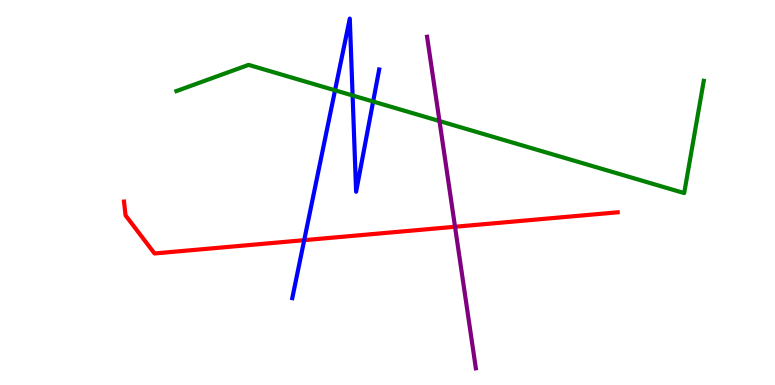[{'lines': ['blue', 'red'], 'intersections': [{'x': 3.93, 'y': 3.76}]}, {'lines': ['green', 'red'], 'intersections': []}, {'lines': ['purple', 'red'], 'intersections': [{'x': 5.87, 'y': 4.11}]}, {'lines': ['blue', 'green'], 'intersections': [{'x': 4.32, 'y': 7.65}, {'x': 4.55, 'y': 7.52}, {'x': 4.81, 'y': 7.36}]}, {'lines': ['blue', 'purple'], 'intersections': []}, {'lines': ['green', 'purple'], 'intersections': [{'x': 5.67, 'y': 6.86}]}]